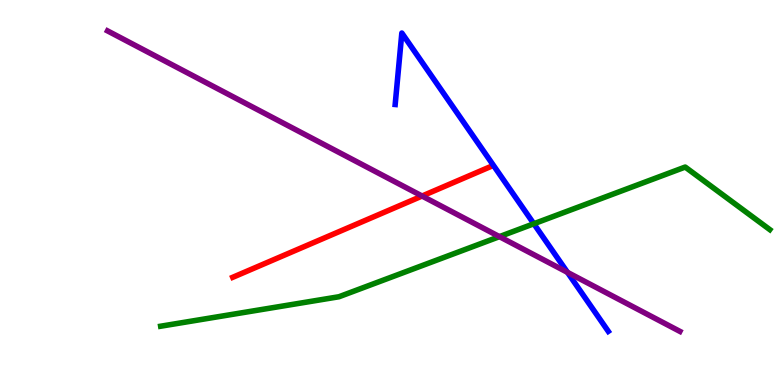[{'lines': ['blue', 'red'], 'intersections': []}, {'lines': ['green', 'red'], 'intersections': []}, {'lines': ['purple', 'red'], 'intersections': [{'x': 5.45, 'y': 4.91}]}, {'lines': ['blue', 'green'], 'intersections': [{'x': 6.89, 'y': 4.19}]}, {'lines': ['blue', 'purple'], 'intersections': [{'x': 7.32, 'y': 2.93}]}, {'lines': ['green', 'purple'], 'intersections': [{'x': 6.44, 'y': 3.85}]}]